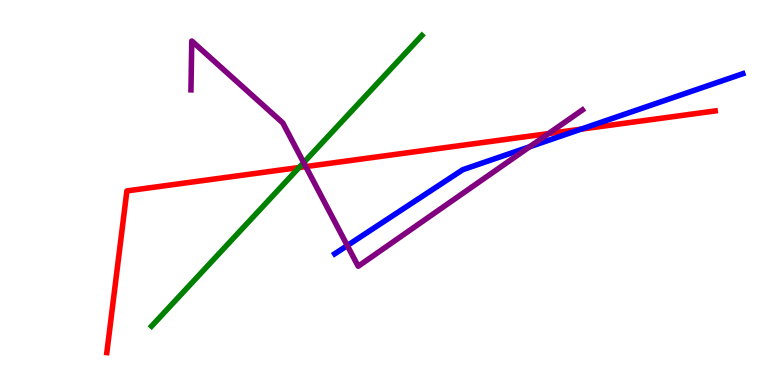[{'lines': ['blue', 'red'], 'intersections': [{'x': 7.5, 'y': 6.65}]}, {'lines': ['green', 'red'], 'intersections': [{'x': 3.86, 'y': 5.65}]}, {'lines': ['purple', 'red'], 'intersections': [{'x': 3.95, 'y': 5.67}, {'x': 7.08, 'y': 6.53}]}, {'lines': ['blue', 'green'], 'intersections': []}, {'lines': ['blue', 'purple'], 'intersections': [{'x': 4.48, 'y': 3.62}, {'x': 6.83, 'y': 6.19}]}, {'lines': ['green', 'purple'], 'intersections': [{'x': 3.92, 'y': 5.78}]}]